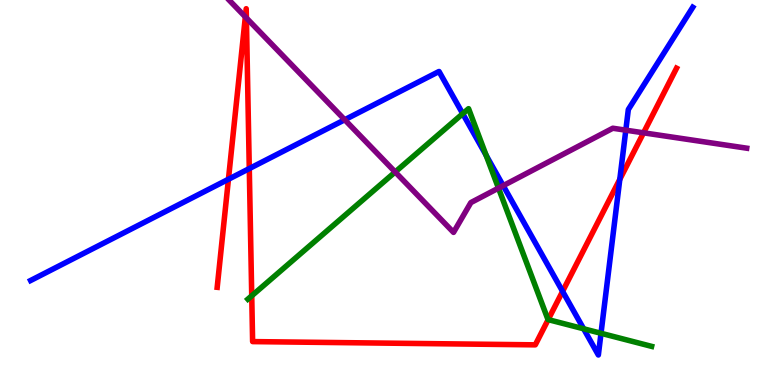[{'lines': ['blue', 'red'], 'intersections': [{'x': 2.95, 'y': 5.34}, {'x': 3.22, 'y': 5.62}, {'x': 7.26, 'y': 2.43}, {'x': 8.0, 'y': 5.34}]}, {'lines': ['green', 'red'], 'intersections': [{'x': 3.25, 'y': 2.32}, {'x': 7.07, 'y': 1.7}]}, {'lines': ['purple', 'red'], 'intersections': [{'x': 3.17, 'y': 9.56}, {'x': 3.18, 'y': 9.53}, {'x': 8.3, 'y': 6.55}]}, {'lines': ['blue', 'green'], 'intersections': [{'x': 5.97, 'y': 7.05}, {'x': 6.27, 'y': 5.97}, {'x': 7.53, 'y': 1.46}, {'x': 7.75, 'y': 1.34}]}, {'lines': ['blue', 'purple'], 'intersections': [{'x': 4.45, 'y': 6.89}, {'x': 6.49, 'y': 5.18}, {'x': 8.07, 'y': 6.62}]}, {'lines': ['green', 'purple'], 'intersections': [{'x': 5.1, 'y': 5.53}, {'x': 6.43, 'y': 5.11}]}]